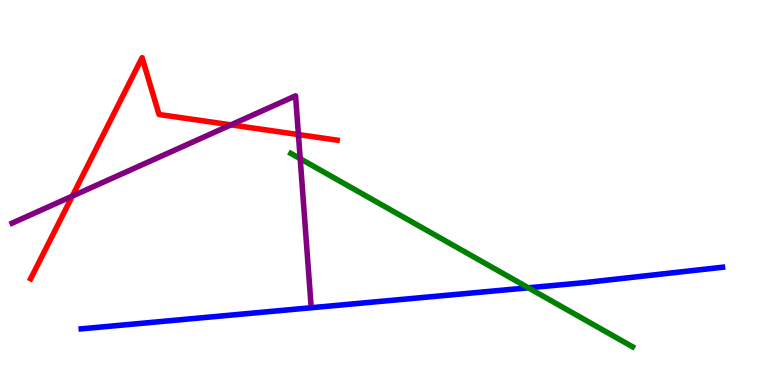[{'lines': ['blue', 'red'], 'intersections': []}, {'lines': ['green', 'red'], 'intersections': []}, {'lines': ['purple', 'red'], 'intersections': [{'x': 0.933, 'y': 4.91}, {'x': 2.98, 'y': 6.76}, {'x': 3.85, 'y': 6.5}]}, {'lines': ['blue', 'green'], 'intersections': [{'x': 6.82, 'y': 2.52}]}, {'lines': ['blue', 'purple'], 'intersections': []}, {'lines': ['green', 'purple'], 'intersections': [{'x': 3.87, 'y': 5.88}]}]